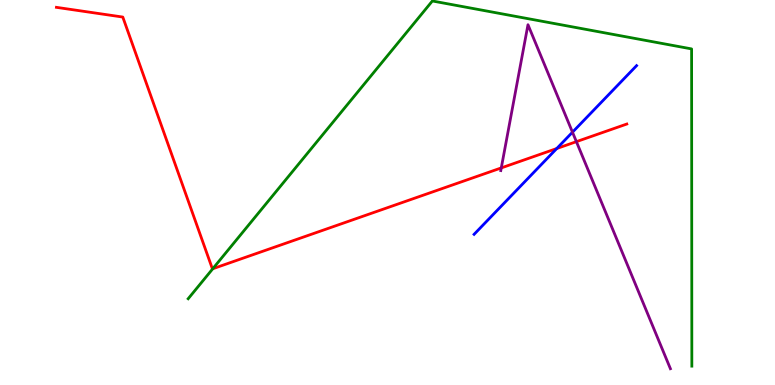[{'lines': ['blue', 'red'], 'intersections': [{'x': 7.18, 'y': 6.14}]}, {'lines': ['green', 'red'], 'intersections': [{'x': 2.75, 'y': 3.02}]}, {'lines': ['purple', 'red'], 'intersections': [{'x': 6.47, 'y': 5.64}, {'x': 7.44, 'y': 6.32}]}, {'lines': ['blue', 'green'], 'intersections': []}, {'lines': ['blue', 'purple'], 'intersections': [{'x': 7.39, 'y': 6.57}]}, {'lines': ['green', 'purple'], 'intersections': []}]